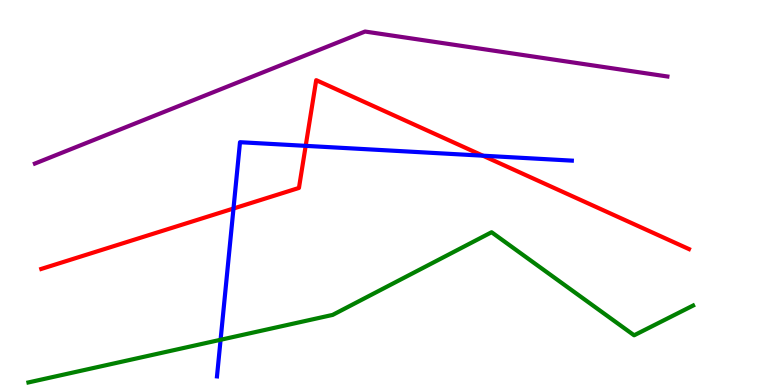[{'lines': ['blue', 'red'], 'intersections': [{'x': 3.01, 'y': 4.58}, {'x': 3.94, 'y': 6.21}, {'x': 6.23, 'y': 5.96}]}, {'lines': ['green', 'red'], 'intersections': []}, {'lines': ['purple', 'red'], 'intersections': []}, {'lines': ['blue', 'green'], 'intersections': [{'x': 2.85, 'y': 1.17}]}, {'lines': ['blue', 'purple'], 'intersections': []}, {'lines': ['green', 'purple'], 'intersections': []}]